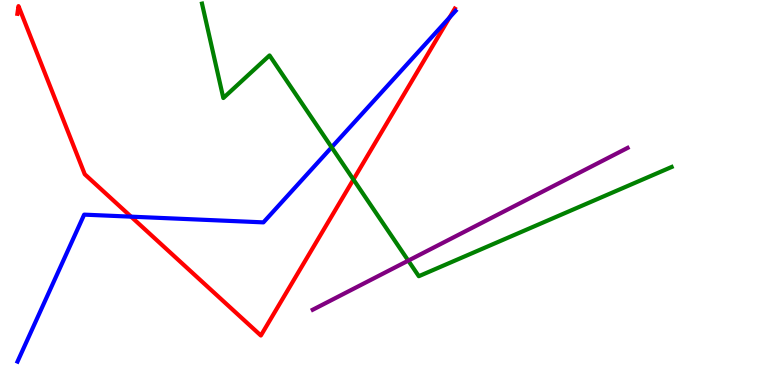[{'lines': ['blue', 'red'], 'intersections': [{'x': 1.69, 'y': 4.37}, {'x': 5.8, 'y': 9.54}]}, {'lines': ['green', 'red'], 'intersections': [{'x': 4.56, 'y': 5.34}]}, {'lines': ['purple', 'red'], 'intersections': []}, {'lines': ['blue', 'green'], 'intersections': [{'x': 4.28, 'y': 6.17}]}, {'lines': ['blue', 'purple'], 'intersections': []}, {'lines': ['green', 'purple'], 'intersections': [{'x': 5.27, 'y': 3.23}]}]